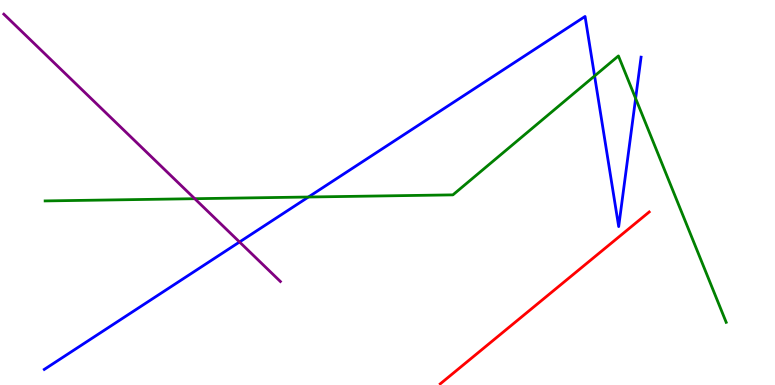[{'lines': ['blue', 'red'], 'intersections': []}, {'lines': ['green', 'red'], 'intersections': []}, {'lines': ['purple', 'red'], 'intersections': []}, {'lines': ['blue', 'green'], 'intersections': [{'x': 3.98, 'y': 4.88}, {'x': 7.67, 'y': 8.03}, {'x': 8.2, 'y': 7.44}]}, {'lines': ['blue', 'purple'], 'intersections': [{'x': 3.09, 'y': 3.71}]}, {'lines': ['green', 'purple'], 'intersections': [{'x': 2.51, 'y': 4.84}]}]